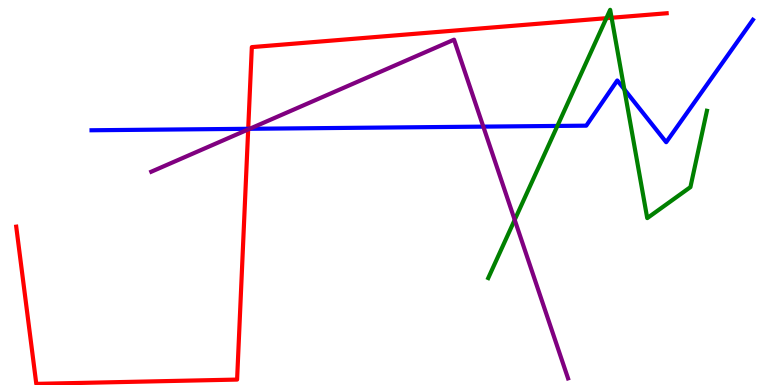[{'lines': ['blue', 'red'], 'intersections': [{'x': 3.2, 'y': 6.65}]}, {'lines': ['green', 'red'], 'intersections': [{'x': 7.82, 'y': 9.53}, {'x': 7.89, 'y': 9.54}]}, {'lines': ['purple', 'red'], 'intersections': [{'x': 3.2, 'y': 6.64}]}, {'lines': ['blue', 'green'], 'intersections': [{'x': 7.19, 'y': 6.73}, {'x': 8.06, 'y': 7.68}]}, {'lines': ['blue', 'purple'], 'intersections': [{'x': 3.22, 'y': 6.65}, {'x': 6.24, 'y': 6.71}]}, {'lines': ['green', 'purple'], 'intersections': [{'x': 6.64, 'y': 4.29}]}]